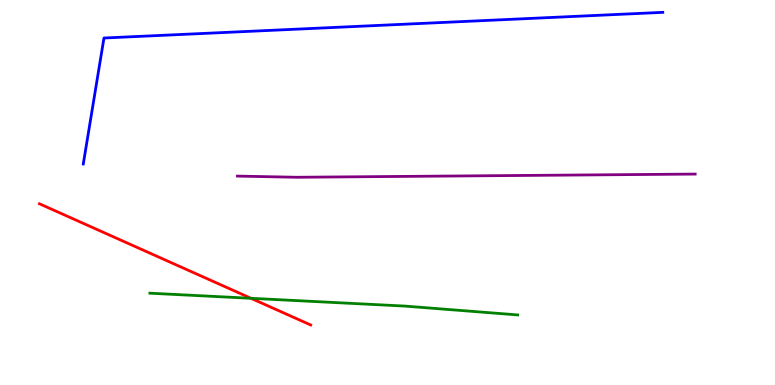[{'lines': ['blue', 'red'], 'intersections': []}, {'lines': ['green', 'red'], 'intersections': [{'x': 3.24, 'y': 2.25}]}, {'lines': ['purple', 'red'], 'intersections': []}, {'lines': ['blue', 'green'], 'intersections': []}, {'lines': ['blue', 'purple'], 'intersections': []}, {'lines': ['green', 'purple'], 'intersections': []}]